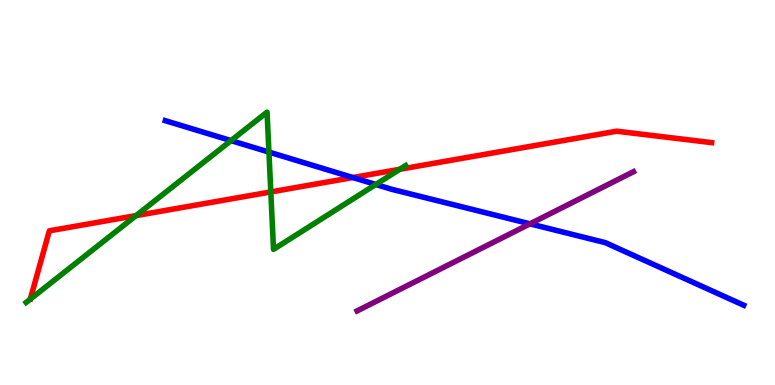[{'lines': ['blue', 'red'], 'intersections': [{'x': 4.55, 'y': 5.39}]}, {'lines': ['green', 'red'], 'intersections': [{'x': 1.76, 'y': 4.4}, {'x': 3.49, 'y': 5.01}, {'x': 5.16, 'y': 5.6}]}, {'lines': ['purple', 'red'], 'intersections': []}, {'lines': ['blue', 'green'], 'intersections': [{'x': 2.98, 'y': 6.35}, {'x': 3.47, 'y': 6.05}, {'x': 4.85, 'y': 5.21}]}, {'lines': ['blue', 'purple'], 'intersections': [{'x': 6.84, 'y': 4.19}]}, {'lines': ['green', 'purple'], 'intersections': []}]